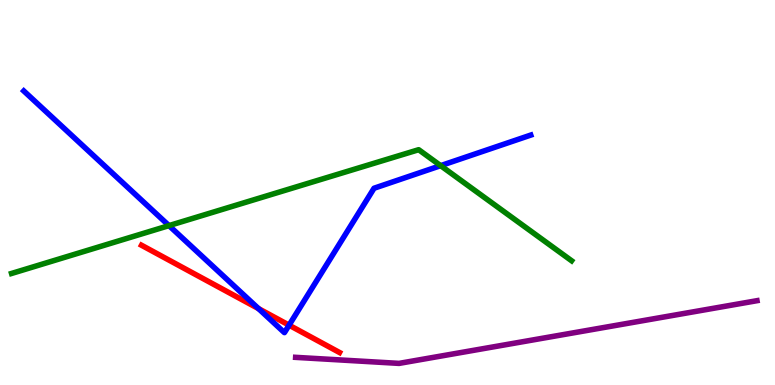[{'lines': ['blue', 'red'], 'intersections': [{'x': 3.34, 'y': 1.98}, {'x': 3.73, 'y': 1.55}]}, {'lines': ['green', 'red'], 'intersections': []}, {'lines': ['purple', 'red'], 'intersections': []}, {'lines': ['blue', 'green'], 'intersections': [{'x': 2.18, 'y': 4.14}, {'x': 5.69, 'y': 5.7}]}, {'lines': ['blue', 'purple'], 'intersections': []}, {'lines': ['green', 'purple'], 'intersections': []}]